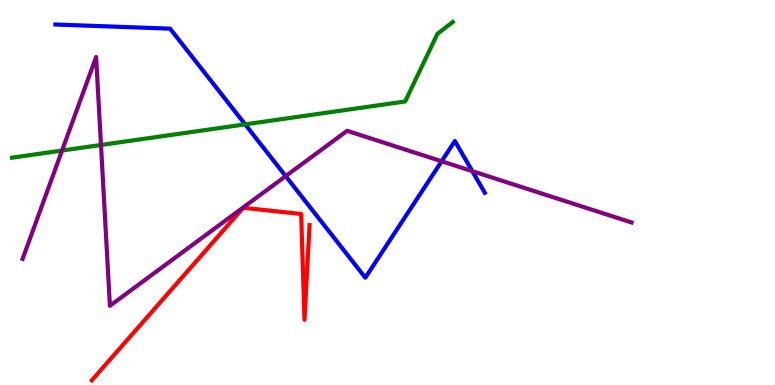[{'lines': ['blue', 'red'], 'intersections': []}, {'lines': ['green', 'red'], 'intersections': []}, {'lines': ['purple', 'red'], 'intersections': []}, {'lines': ['blue', 'green'], 'intersections': [{'x': 3.16, 'y': 6.77}]}, {'lines': ['blue', 'purple'], 'intersections': [{'x': 3.69, 'y': 5.43}, {'x': 5.7, 'y': 5.81}, {'x': 6.09, 'y': 5.55}]}, {'lines': ['green', 'purple'], 'intersections': [{'x': 0.801, 'y': 6.09}, {'x': 1.3, 'y': 6.23}]}]